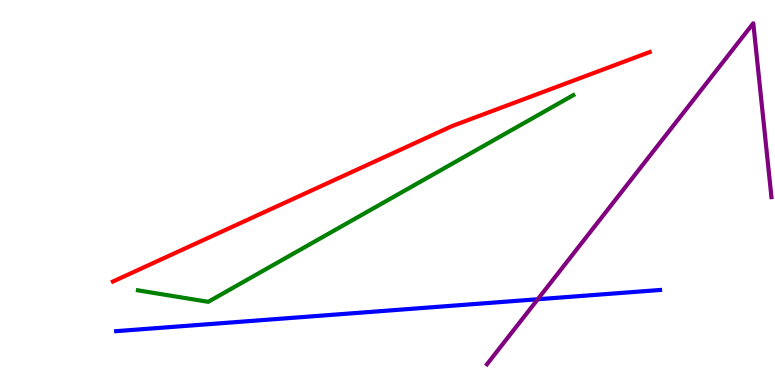[{'lines': ['blue', 'red'], 'intersections': []}, {'lines': ['green', 'red'], 'intersections': []}, {'lines': ['purple', 'red'], 'intersections': []}, {'lines': ['blue', 'green'], 'intersections': []}, {'lines': ['blue', 'purple'], 'intersections': [{'x': 6.94, 'y': 2.23}]}, {'lines': ['green', 'purple'], 'intersections': []}]